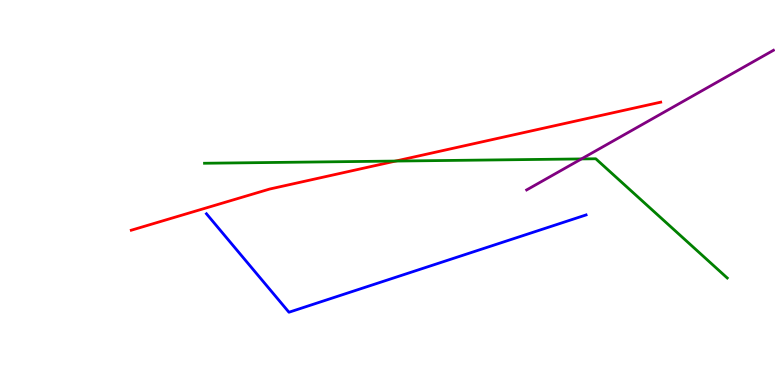[{'lines': ['blue', 'red'], 'intersections': []}, {'lines': ['green', 'red'], 'intersections': [{'x': 5.1, 'y': 5.82}]}, {'lines': ['purple', 'red'], 'intersections': []}, {'lines': ['blue', 'green'], 'intersections': []}, {'lines': ['blue', 'purple'], 'intersections': []}, {'lines': ['green', 'purple'], 'intersections': [{'x': 7.5, 'y': 5.87}]}]